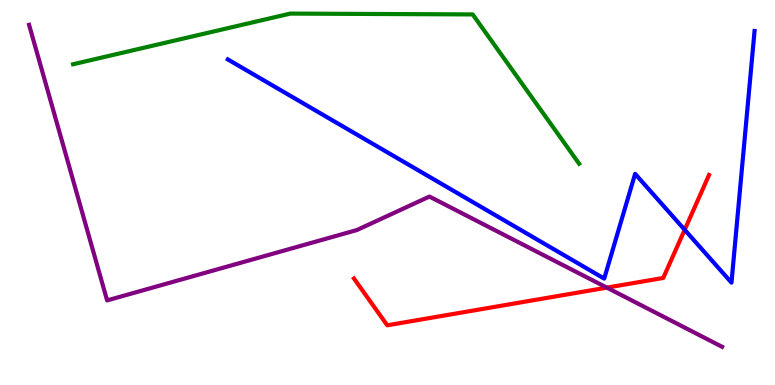[{'lines': ['blue', 'red'], 'intersections': [{'x': 8.83, 'y': 4.03}]}, {'lines': ['green', 'red'], 'intersections': []}, {'lines': ['purple', 'red'], 'intersections': [{'x': 7.83, 'y': 2.53}]}, {'lines': ['blue', 'green'], 'intersections': []}, {'lines': ['blue', 'purple'], 'intersections': []}, {'lines': ['green', 'purple'], 'intersections': []}]